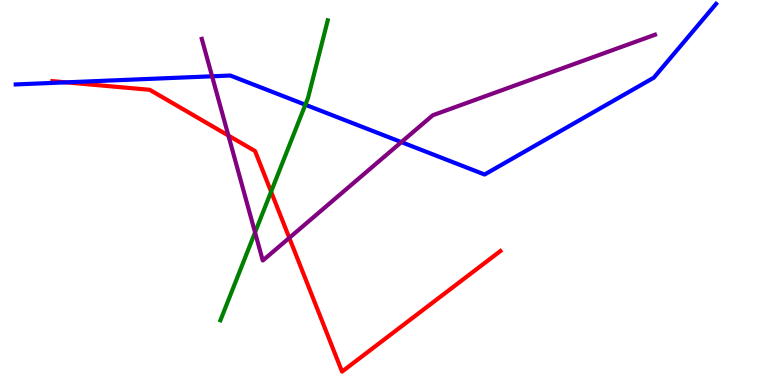[{'lines': ['blue', 'red'], 'intersections': [{'x': 0.852, 'y': 7.86}]}, {'lines': ['green', 'red'], 'intersections': [{'x': 3.5, 'y': 5.02}]}, {'lines': ['purple', 'red'], 'intersections': [{'x': 2.95, 'y': 6.48}, {'x': 3.73, 'y': 3.82}]}, {'lines': ['blue', 'green'], 'intersections': [{'x': 3.94, 'y': 7.28}]}, {'lines': ['blue', 'purple'], 'intersections': [{'x': 2.74, 'y': 8.02}, {'x': 5.18, 'y': 6.31}]}, {'lines': ['green', 'purple'], 'intersections': [{'x': 3.29, 'y': 3.96}]}]